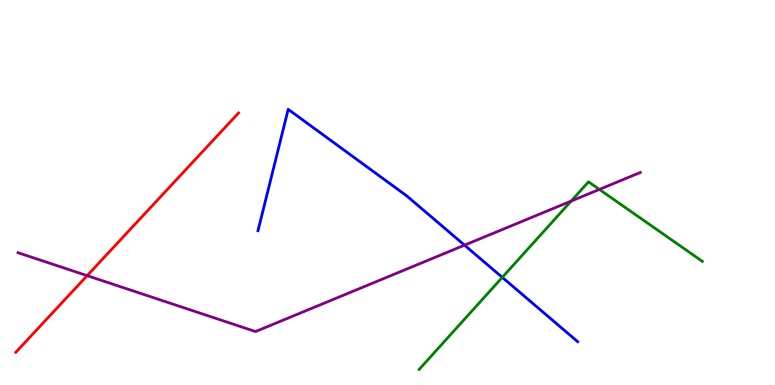[{'lines': ['blue', 'red'], 'intersections': []}, {'lines': ['green', 'red'], 'intersections': []}, {'lines': ['purple', 'red'], 'intersections': [{'x': 1.12, 'y': 2.84}]}, {'lines': ['blue', 'green'], 'intersections': [{'x': 6.48, 'y': 2.8}]}, {'lines': ['blue', 'purple'], 'intersections': [{'x': 5.99, 'y': 3.63}]}, {'lines': ['green', 'purple'], 'intersections': [{'x': 7.37, 'y': 4.78}, {'x': 7.73, 'y': 5.08}]}]